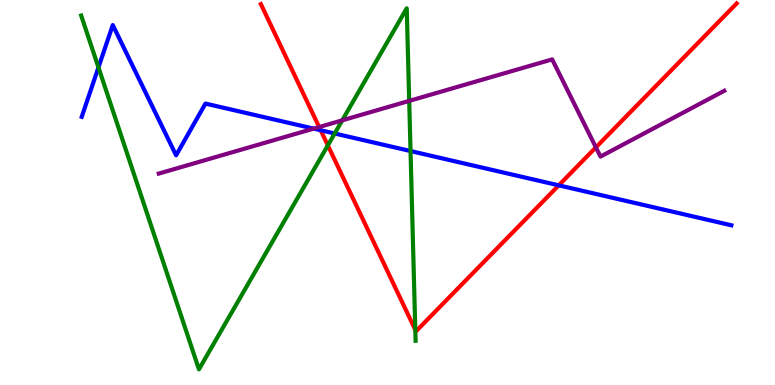[{'lines': ['blue', 'red'], 'intersections': [{'x': 4.14, 'y': 6.62}, {'x': 7.21, 'y': 5.19}]}, {'lines': ['green', 'red'], 'intersections': [{'x': 4.23, 'y': 6.22}, {'x': 5.36, 'y': 1.43}]}, {'lines': ['purple', 'red'], 'intersections': [{'x': 4.12, 'y': 6.7}, {'x': 7.69, 'y': 6.17}]}, {'lines': ['blue', 'green'], 'intersections': [{'x': 1.27, 'y': 8.25}, {'x': 4.32, 'y': 6.53}, {'x': 5.3, 'y': 6.08}]}, {'lines': ['blue', 'purple'], 'intersections': [{'x': 4.05, 'y': 6.66}]}, {'lines': ['green', 'purple'], 'intersections': [{'x': 4.42, 'y': 6.87}, {'x': 5.28, 'y': 7.38}]}]